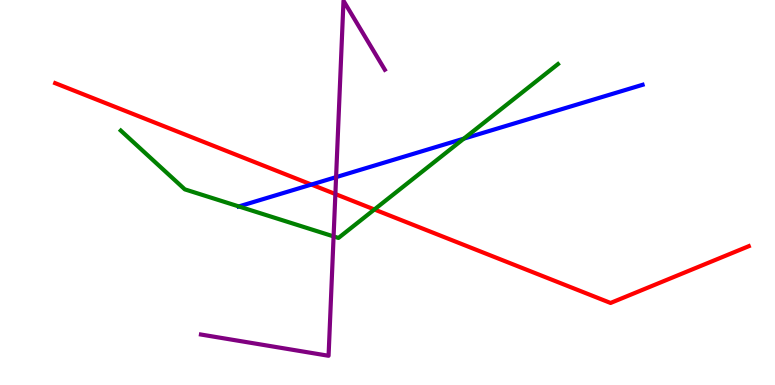[{'lines': ['blue', 'red'], 'intersections': [{'x': 4.02, 'y': 5.21}]}, {'lines': ['green', 'red'], 'intersections': [{'x': 4.83, 'y': 4.56}]}, {'lines': ['purple', 'red'], 'intersections': [{'x': 4.33, 'y': 4.96}]}, {'lines': ['blue', 'green'], 'intersections': [{'x': 3.08, 'y': 4.64}, {'x': 5.98, 'y': 6.4}]}, {'lines': ['blue', 'purple'], 'intersections': [{'x': 4.34, 'y': 5.4}]}, {'lines': ['green', 'purple'], 'intersections': [{'x': 4.3, 'y': 3.86}]}]